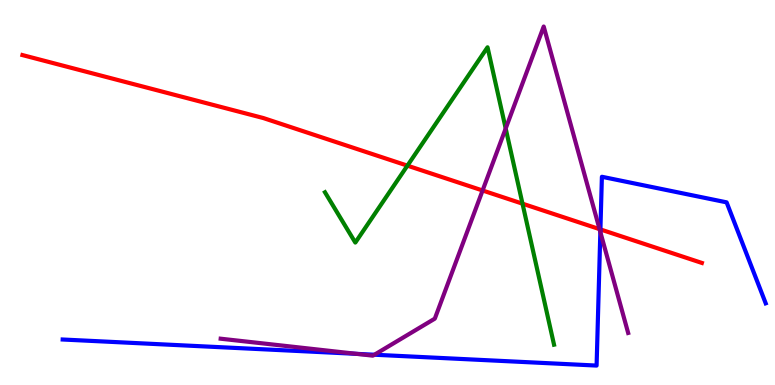[{'lines': ['blue', 'red'], 'intersections': [{'x': 7.75, 'y': 4.04}]}, {'lines': ['green', 'red'], 'intersections': [{'x': 5.26, 'y': 5.7}, {'x': 6.74, 'y': 4.71}]}, {'lines': ['purple', 'red'], 'intersections': [{'x': 6.23, 'y': 5.05}, {'x': 7.74, 'y': 4.05}]}, {'lines': ['blue', 'green'], 'intersections': []}, {'lines': ['blue', 'purple'], 'intersections': [{'x': 4.6, 'y': 0.809}, {'x': 4.83, 'y': 0.786}, {'x': 7.75, 'y': 3.97}]}, {'lines': ['green', 'purple'], 'intersections': [{'x': 6.53, 'y': 6.66}]}]